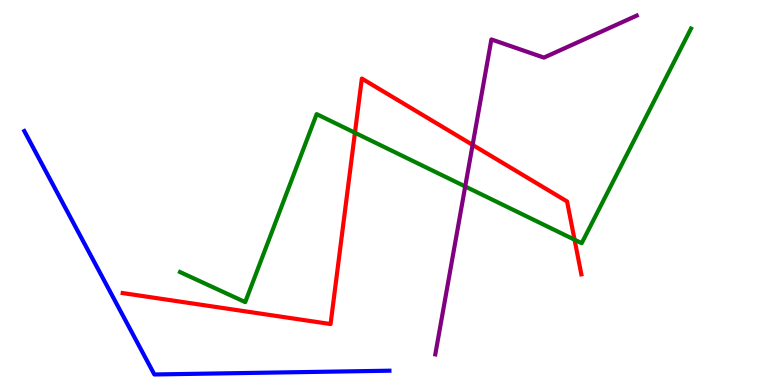[{'lines': ['blue', 'red'], 'intersections': []}, {'lines': ['green', 'red'], 'intersections': [{'x': 4.58, 'y': 6.55}, {'x': 7.41, 'y': 3.77}]}, {'lines': ['purple', 'red'], 'intersections': [{'x': 6.1, 'y': 6.24}]}, {'lines': ['blue', 'green'], 'intersections': []}, {'lines': ['blue', 'purple'], 'intersections': []}, {'lines': ['green', 'purple'], 'intersections': [{'x': 6.0, 'y': 5.16}]}]